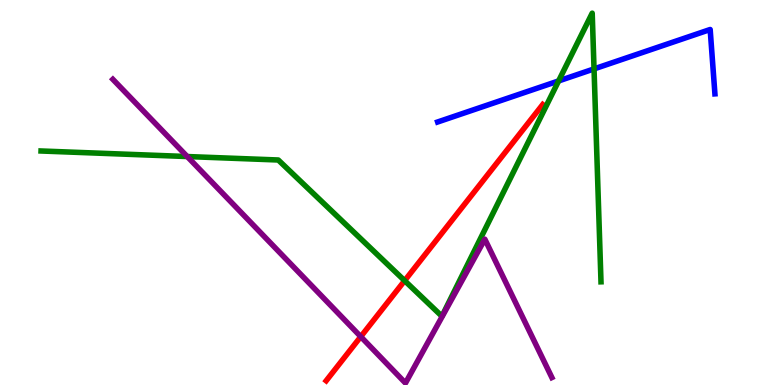[{'lines': ['blue', 'red'], 'intersections': []}, {'lines': ['green', 'red'], 'intersections': [{'x': 5.22, 'y': 2.71}]}, {'lines': ['purple', 'red'], 'intersections': [{'x': 4.65, 'y': 1.26}]}, {'lines': ['blue', 'green'], 'intersections': [{'x': 7.21, 'y': 7.9}, {'x': 7.66, 'y': 8.21}]}, {'lines': ['blue', 'purple'], 'intersections': []}, {'lines': ['green', 'purple'], 'intersections': [{'x': 2.42, 'y': 5.93}]}]